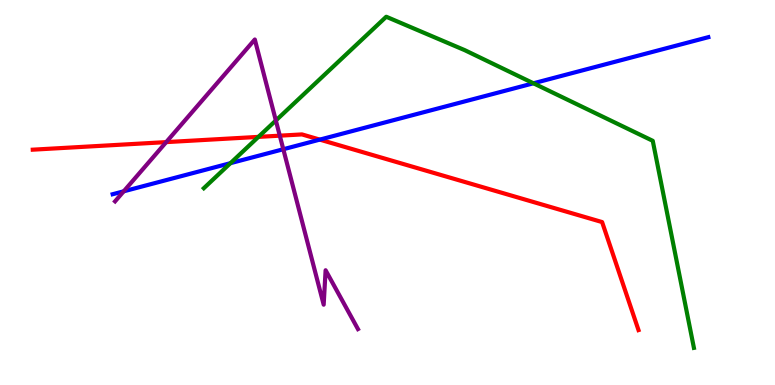[{'lines': ['blue', 'red'], 'intersections': [{'x': 4.13, 'y': 6.37}]}, {'lines': ['green', 'red'], 'intersections': [{'x': 3.33, 'y': 6.44}]}, {'lines': ['purple', 'red'], 'intersections': [{'x': 2.14, 'y': 6.31}, {'x': 3.61, 'y': 6.48}]}, {'lines': ['blue', 'green'], 'intersections': [{'x': 2.97, 'y': 5.76}, {'x': 6.88, 'y': 7.84}]}, {'lines': ['blue', 'purple'], 'intersections': [{'x': 1.6, 'y': 5.03}, {'x': 3.66, 'y': 6.12}]}, {'lines': ['green', 'purple'], 'intersections': [{'x': 3.56, 'y': 6.87}]}]